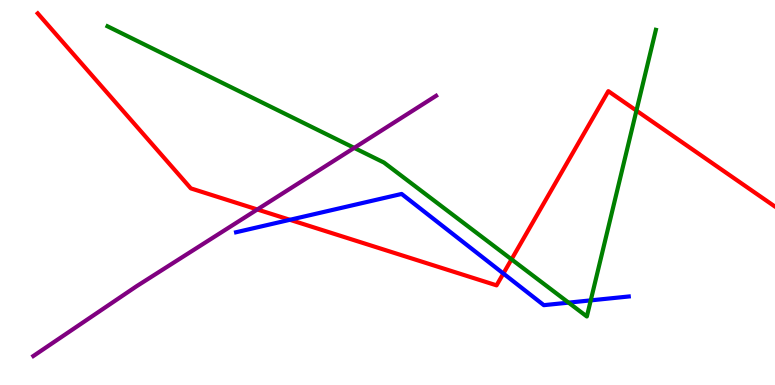[{'lines': ['blue', 'red'], 'intersections': [{'x': 3.74, 'y': 4.29}, {'x': 6.5, 'y': 2.9}]}, {'lines': ['green', 'red'], 'intersections': [{'x': 6.6, 'y': 3.26}, {'x': 8.21, 'y': 7.13}]}, {'lines': ['purple', 'red'], 'intersections': [{'x': 3.32, 'y': 4.56}]}, {'lines': ['blue', 'green'], 'intersections': [{'x': 7.34, 'y': 2.14}, {'x': 7.62, 'y': 2.2}]}, {'lines': ['blue', 'purple'], 'intersections': []}, {'lines': ['green', 'purple'], 'intersections': [{'x': 4.57, 'y': 6.16}]}]